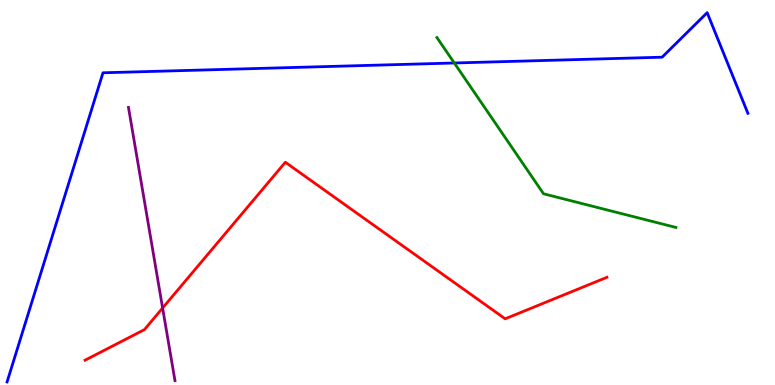[{'lines': ['blue', 'red'], 'intersections': []}, {'lines': ['green', 'red'], 'intersections': []}, {'lines': ['purple', 'red'], 'intersections': [{'x': 2.1, 'y': 2.0}]}, {'lines': ['blue', 'green'], 'intersections': [{'x': 5.86, 'y': 8.36}]}, {'lines': ['blue', 'purple'], 'intersections': []}, {'lines': ['green', 'purple'], 'intersections': []}]